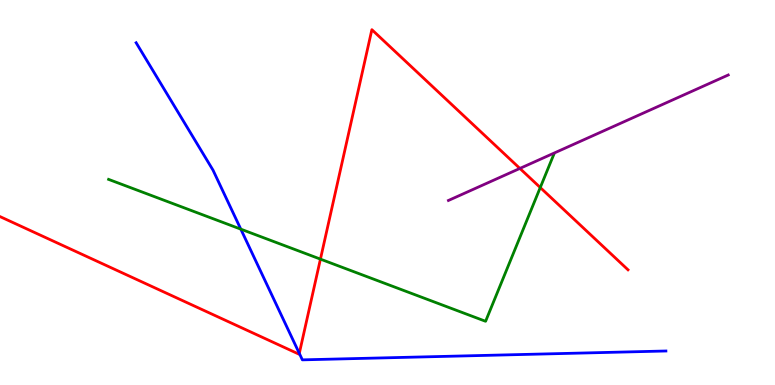[{'lines': ['blue', 'red'], 'intersections': [{'x': 3.86, 'y': 0.822}]}, {'lines': ['green', 'red'], 'intersections': [{'x': 4.13, 'y': 3.27}, {'x': 6.97, 'y': 5.13}]}, {'lines': ['purple', 'red'], 'intersections': [{'x': 6.71, 'y': 5.63}]}, {'lines': ['blue', 'green'], 'intersections': [{'x': 3.11, 'y': 4.05}]}, {'lines': ['blue', 'purple'], 'intersections': []}, {'lines': ['green', 'purple'], 'intersections': []}]